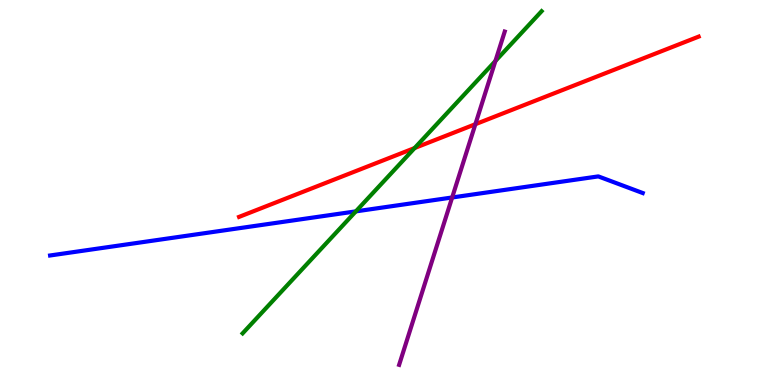[{'lines': ['blue', 'red'], 'intersections': []}, {'lines': ['green', 'red'], 'intersections': [{'x': 5.35, 'y': 6.16}]}, {'lines': ['purple', 'red'], 'intersections': [{'x': 6.13, 'y': 6.77}]}, {'lines': ['blue', 'green'], 'intersections': [{'x': 4.59, 'y': 4.51}]}, {'lines': ['blue', 'purple'], 'intersections': [{'x': 5.83, 'y': 4.87}]}, {'lines': ['green', 'purple'], 'intersections': [{'x': 6.39, 'y': 8.42}]}]